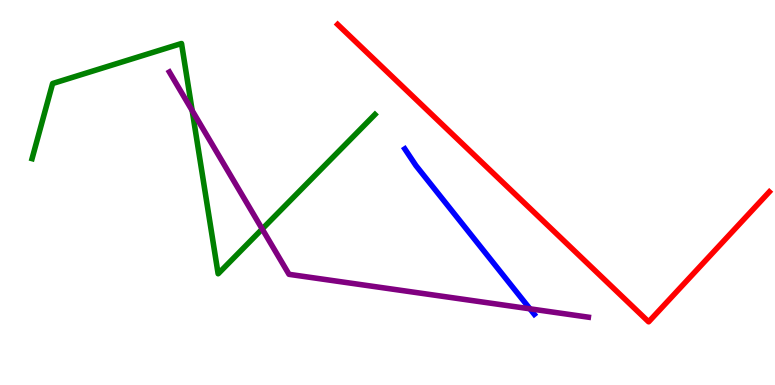[{'lines': ['blue', 'red'], 'intersections': []}, {'lines': ['green', 'red'], 'intersections': []}, {'lines': ['purple', 'red'], 'intersections': []}, {'lines': ['blue', 'green'], 'intersections': []}, {'lines': ['blue', 'purple'], 'intersections': [{'x': 6.84, 'y': 1.98}]}, {'lines': ['green', 'purple'], 'intersections': [{'x': 2.48, 'y': 7.13}, {'x': 3.38, 'y': 4.05}]}]